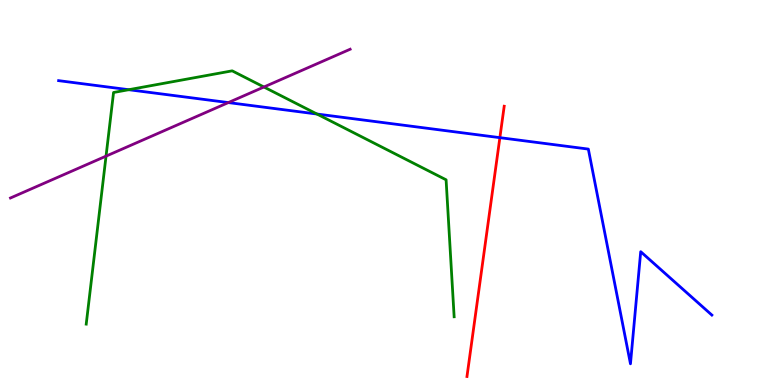[{'lines': ['blue', 'red'], 'intersections': [{'x': 6.45, 'y': 6.42}]}, {'lines': ['green', 'red'], 'intersections': []}, {'lines': ['purple', 'red'], 'intersections': []}, {'lines': ['blue', 'green'], 'intersections': [{'x': 1.66, 'y': 7.67}, {'x': 4.09, 'y': 7.04}]}, {'lines': ['blue', 'purple'], 'intersections': [{'x': 2.95, 'y': 7.34}]}, {'lines': ['green', 'purple'], 'intersections': [{'x': 1.37, 'y': 5.94}, {'x': 3.41, 'y': 7.74}]}]